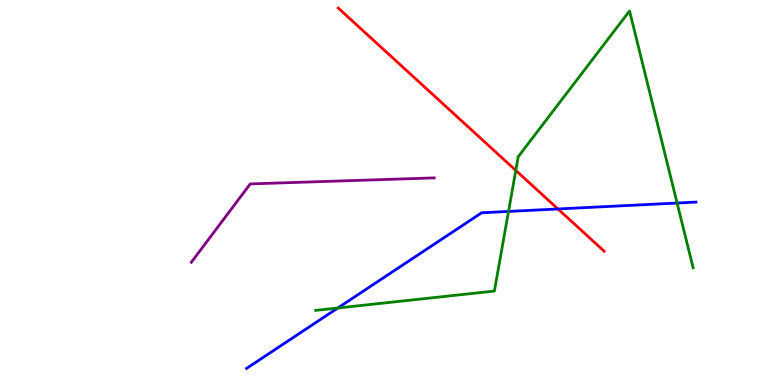[{'lines': ['blue', 'red'], 'intersections': [{'x': 7.2, 'y': 4.57}]}, {'lines': ['green', 'red'], 'intersections': [{'x': 6.66, 'y': 5.57}]}, {'lines': ['purple', 'red'], 'intersections': []}, {'lines': ['blue', 'green'], 'intersections': [{'x': 4.36, 'y': 2.0}, {'x': 6.56, 'y': 4.51}, {'x': 8.74, 'y': 4.73}]}, {'lines': ['blue', 'purple'], 'intersections': []}, {'lines': ['green', 'purple'], 'intersections': []}]